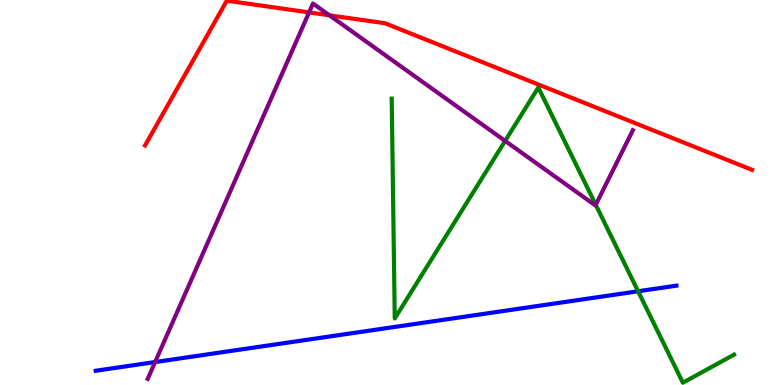[{'lines': ['blue', 'red'], 'intersections': []}, {'lines': ['green', 'red'], 'intersections': []}, {'lines': ['purple', 'red'], 'intersections': [{'x': 3.99, 'y': 9.68}, {'x': 4.25, 'y': 9.6}]}, {'lines': ['blue', 'green'], 'intersections': [{'x': 8.23, 'y': 2.43}]}, {'lines': ['blue', 'purple'], 'intersections': [{'x': 2.0, 'y': 0.596}]}, {'lines': ['green', 'purple'], 'intersections': [{'x': 6.52, 'y': 6.34}, {'x': 7.69, 'y': 4.68}]}]